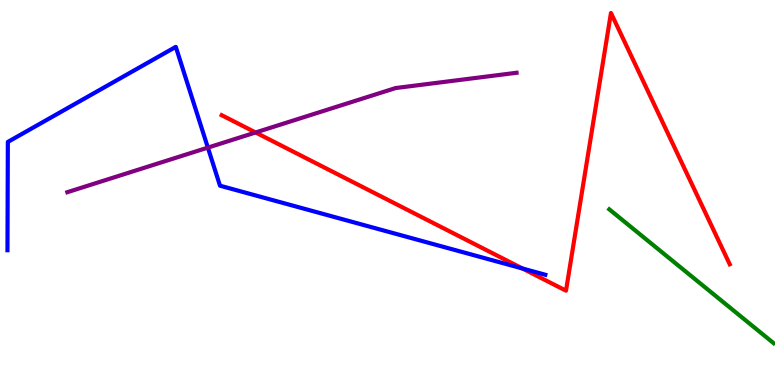[{'lines': ['blue', 'red'], 'intersections': [{'x': 6.74, 'y': 3.03}]}, {'lines': ['green', 'red'], 'intersections': []}, {'lines': ['purple', 'red'], 'intersections': [{'x': 3.3, 'y': 6.56}]}, {'lines': ['blue', 'green'], 'intersections': []}, {'lines': ['blue', 'purple'], 'intersections': [{'x': 2.68, 'y': 6.17}]}, {'lines': ['green', 'purple'], 'intersections': []}]